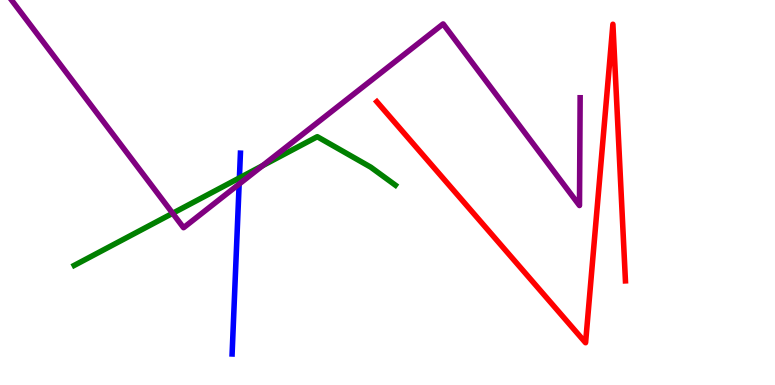[{'lines': ['blue', 'red'], 'intersections': []}, {'lines': ['green', 'red'], 'intersections': []}, {'lines': ['purple', 'red'], 'intersections': []}, {'lines': ['blue', 'green'], 'intersections': [{'x': 3.09, 'y': 5.38}]}, {'lines': ['blue', 'purple'], 'intersections': [{'x': 3.09, 'y': 5.22}]}, {'lines': ['green', 'purple'], 'intersections': [{'x': 2.23, 'y': 4.46}, {'x': 3.39, 'y': 5.7}]}]